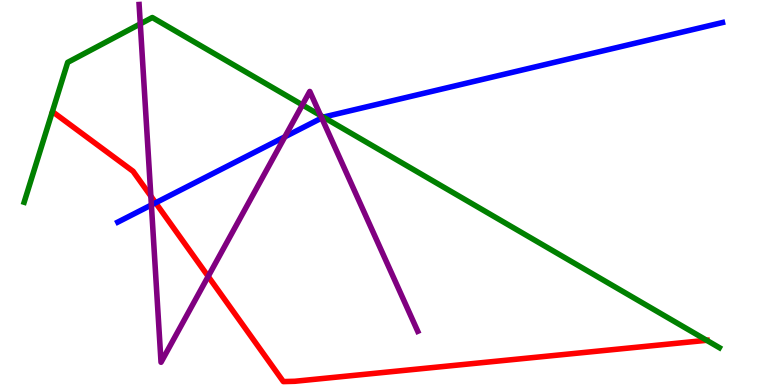[{'lines': ['blue', 'red'], 'intersections': [{'x': 2.01, 'y': 4.73}]}, {'lines': ['green', 'red'], 'intersections': [{'x': 9.12, 'y': 1.16}]}, {'lines': ['purple', 'red'], 'intersections': [{'x': 1.95, 'y': 4.9}, {'x': 2.69, 'y': 2.82}]}, {'lines': ['blue', 'green'], 'intersections': [{'x': 4.17, 'y': 6.96}]}, {'lines': ['blue', 'purple'], 'intersections': [{'x': 1.95, 'y': 4.68}, {'x': 3.68, 'y': 6.45}, {'x': 4.15, 'y': 6.94}]}, {'lines': ['green', 'purple'], 'intersections': [{'x': 1.81, 'y': 9.38}, {'x': 3.9, 'y': 7.28}, {'x': 4.14, 'y': 7.0}]}]